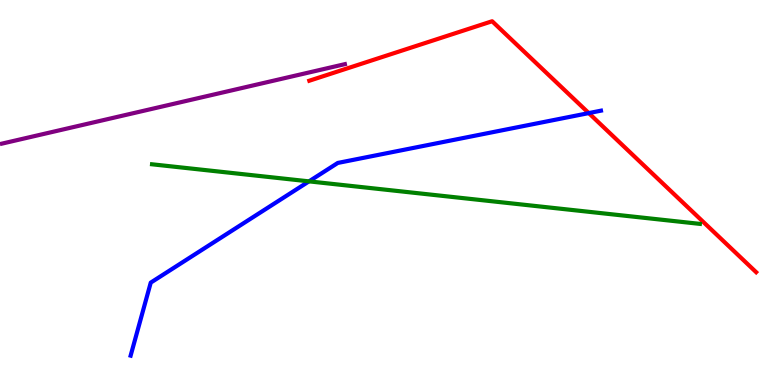[{'lines': ['blue', 'red'], 'intersections': [{'x': 7.6, 'y': 7.06}]}, {'lines': ['green', 'red'], 'intersections': []}, {'lines': ['purple', 'red'], 'intersections': []}, {'lines': ['blue', 'green'], 'intersections': [{'x': 3.99, 'y': 5.29}]}, {'lines': ['blue', 'purple'], 'intersections': []}, {'lines': ['green', 'purple'], 'intersections': []}]